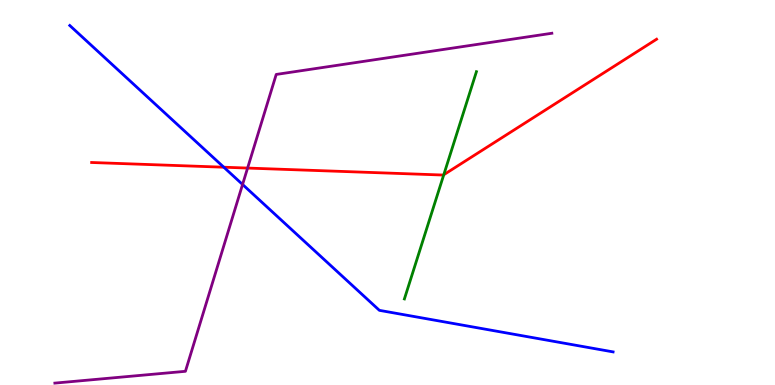[{'lines': ['blue', 'red'], 'intersections': [{'x': 2.89, 'y': 5.66}]}, {'lines': ['green', 'red'], 'intersections': [{'x': 5.73, 'y': 5.46}]}, {'lines': ['purple', 'red'], 'intersections': [{'x': 3.19, 'y': 5.63}]}, {'lines': ['blue', 'green'], 'intersections': []}, {'lines': ['blue', 'purple'], 'intersections': [{'x': 3.13, 'y': 5.21}]}, {'lines': ['green', 'purple'], 'intersections': []}]